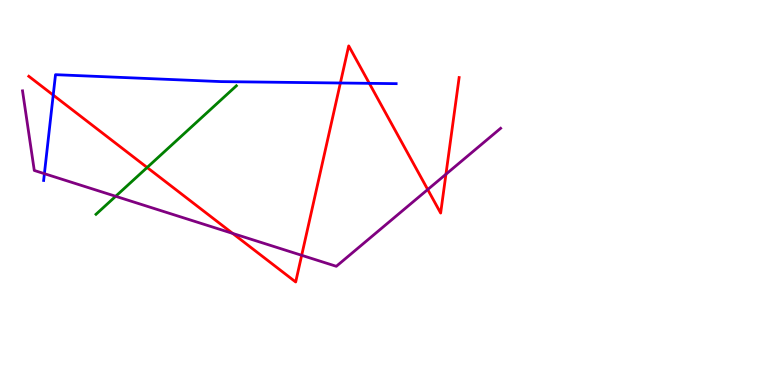[{'lines': ['blue', 'red'], 'intersections': [{'x': 0.687, 'y': 7.53}, {'x': 4.39, 'y': 7.84}, {'x': 4.77, 'y': 7.84}]}, {'lines': ['green', 'red'], 'intersections': [{'x': 1.9, 'y': 5.65}]}, {'lines': ['purple', 'red'], 'intersections': [{'x': 3.0, 'y': 3.94}, {'x': 3.89, 'y': 3.37}, {'x': 5.52, 'y': 5.08}, {'x': 5.75, 'y': 5.47}]}, {'lines': ['blue', 'green'], 'intersections': []}, {'lines': ['blue', 'purple'], 'intersections': [{'x': 0.573, 'y': 5.49}]}, {'lines': ['green', 'purple'], 'intersections': [{'x': 1.49, 'y': 4.9}]}]